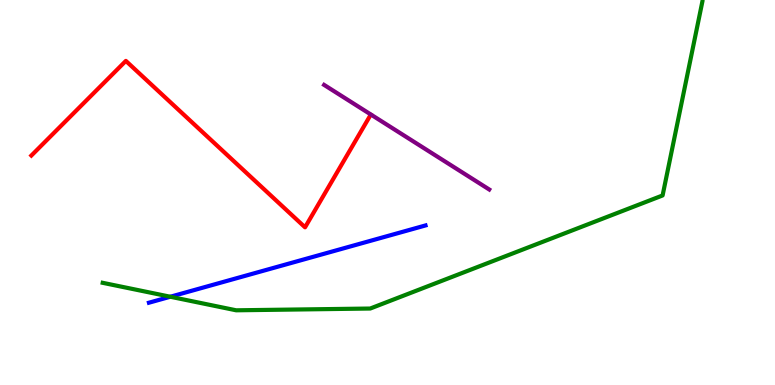[{'lines': ['blue', 'red'], 'intersections': []}, {'lines': ['green', 'red'], 'intersections': []}, {'lines': ['purple', 'red'], 'intersections': []}, {'lines': ['blue', 'green'], 'intersections': [{'x': 2.2, 'y': 2.29}]}, {'lines': ['blue', 'purple'], 'intersections': []}, {'lines': ['green', 'purple'], 'intersections': []}]